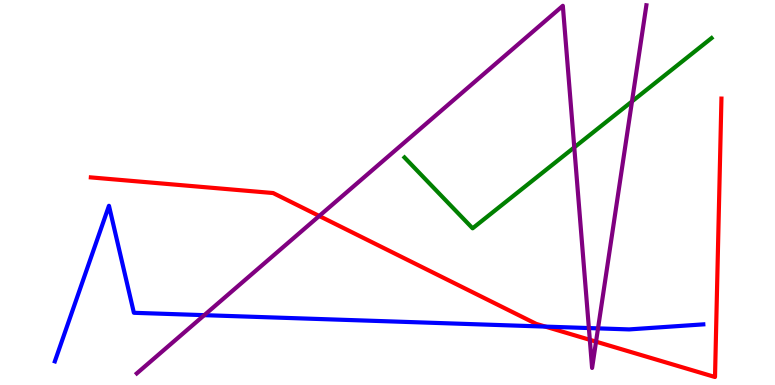[{'lines': ['blue', 'red'], 'intersections': [{'x': 7.04, 'y': 1.52}]}, {'lines': ['green', 'red'], 'intersections': []}, {'lines': ['purple', 'red'], 'intersections': [{'x': 4.12, 'y': 4.39}, {'x': 7.61, 'y': 1.17}, {'x': 7.69, 'y': 1.13}]}, {'lines': ['blue', 'green'], 'intersections': []}, {'lines': ['blue', 'purple'], 'intersections': [{'x': 2.64, 'y': 1.81}, {'x': 7.6, 'y': 1.48}, {'x': 7.72, 'y': 1.47}]}, {'lines': ['green', 'purple'], 'intersections': [{'x': 7.41, 'y': 6.17}, {'x': 8.15, 'y': 7.37}]}]